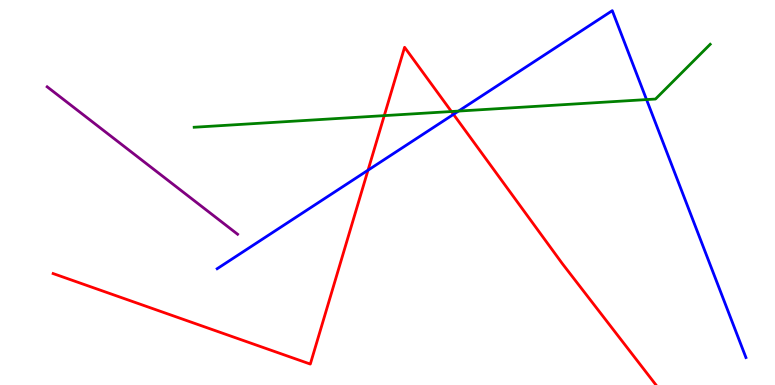[{'lines': ['blue', 'red'], 'intersections': [{'x': 4.75, 'y': 5.58}, {'x': 5.85, 'y': 7.03}]}, {'lines': ['green', 'red'], 'intersections': [{'x': 4.96, 'y': 7.0}, {'x': 5.82, 'y': 7.1}]}, {'lines': ['purple', 'red'], 'intersections': []}, {'lines': ['blue', 'green'], 'intersections': [{'x': 5.92, 'y': 7.11}, {'x': 8.34, 'y': 7.41}]}, {'lines': ['blue', 'purple'], 'intersections': []}, {'lines': ['green', 'purple'], 'intersections': []}]